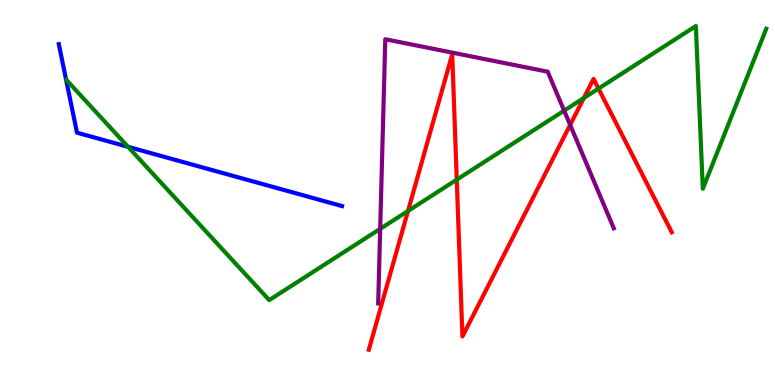[{'lines': ['blue', 'red'], 'intersections': []}, {'lines': ['green', 'red'], 'intersections': [{'x': 5.26, 'y': 4.52}, {'x': 5.89, 'y': 5.33}, {'x': 7.53, 'y': 7.45}, {'x': 7.72, 'y': 7.7}]}, {'lines': ['purple', 'red'], 'intersections': [{'x': 7.36, 'y': 6.76}]}, {'lines': ['blue', 'green'], 'intersections': [{'x': 1.65, 'y': 6.19}]}, {'lines': ['blue', 'purple'], 'intersections': []}, {'lines': ['green', 'purple'], 'intersections': [{'x': 4.91, 'y': 4.06}, {'x': 7.28, 'y': 7.13}]}]